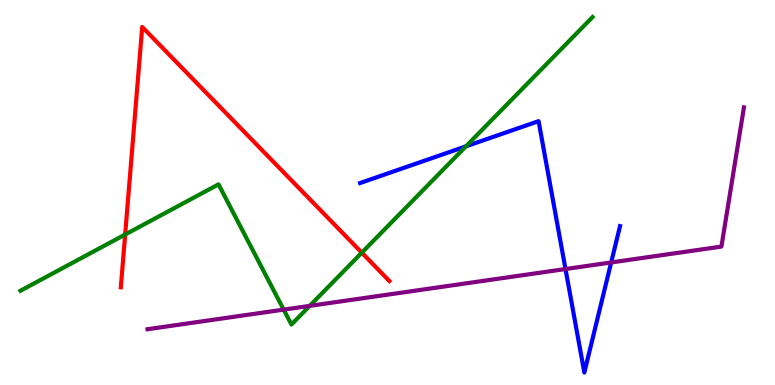[{'lines': ['blue', 'red'], 'intersections': []}, {'lines': ['green', 'red'], 'intersections': [{'x': 1.62, 'y': 3.91}, {'x': 4.67, 'y': 3.44}]}, {'lines': ['purple', 'red'], 'intersections': []}, {'lines': ['blue', 'green'], 'intersections': [{'x': 6.01, 'y': 6.2}]}, {'lines': ['blue', 'purple'], 'intersections': [{'x': 7.3, 'y': 3.01}, {'x': 7.89, 'y': 3.18}]}, {'lines': ['green', 'purple'], 'intersections': [{'x': 3.66, 'y': 1.96}, {'x': 4.0, 'y': 2.06}]}]